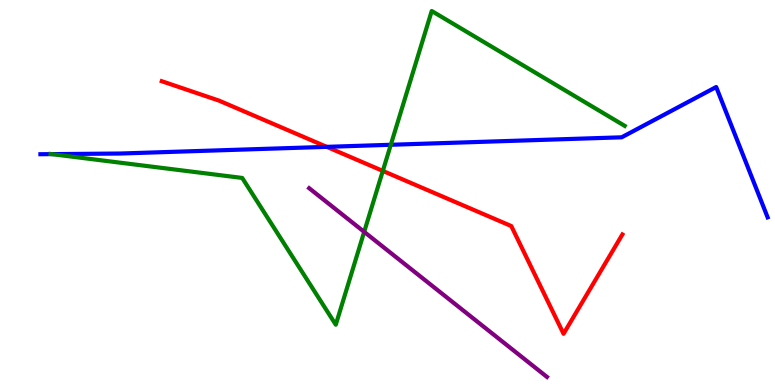[{'lines': ['blue', 'red'], 'intersections': [{'x': 4.22, 'y': 6.19}]}, {'lines': ['green', 'red'], 'intersections': [{'x': 4.94, 'y': 5.56}]}, {'lines': ['purple', 'red'], 'intersections': []}, {'lines': ['blue', 'green'], 'intersections': [{'x': 0.667, 'y': 6.0}, {'x': 5.04, 'y': 6.24}]}, {'lines': ['blue', 'purple'], 'intersections': []}, {'lines': ['green', 'purple'], 'intersections': [{'x': 4.7, 'y': 3.98}]}]